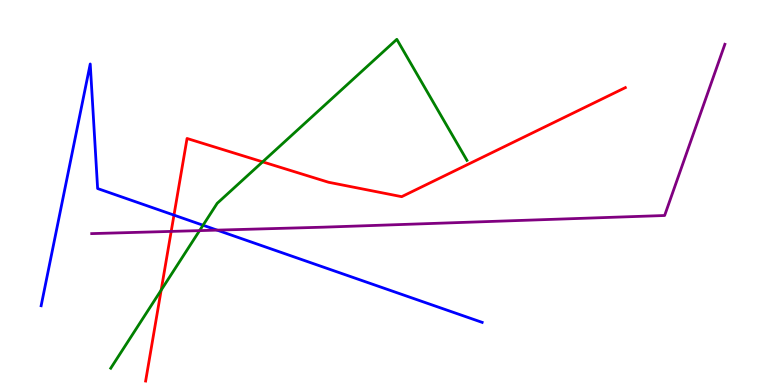[{'lines': ['blue', 'red'], 'intersections': [{'x': 2.24, 'y': 4.41}]}, {'lines': ['green', 'red'], 'intersections': [{'x': 2.08, 'y': 2.46}, {'x': 3.39, 'y': 5.8}]}, {'lines': ['purple', 'red'], 'intersections': [{'x': 2.21, 'y': 3.99}]}, {'lines': ['blue', 'green'], 'intersections': [{'x': 2.62, 'y': 4.15}]}, {'lines': ['blue', 'purple'], 'intersections': [{'x': 2.8, 'y': 4.02}]}, {'lines': ['green', 'purple'], 'intersections': [{'x': 2.58, 'y': 4.01}]}]